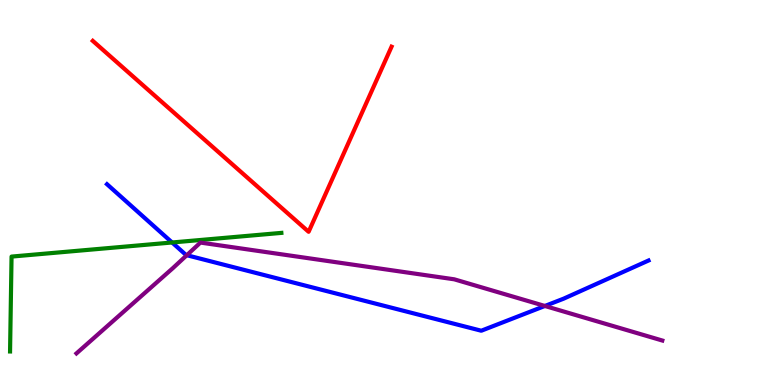[{'lines': ['blue', 'red'], 'intersections': []}, {'lines': ['green', 'red'], 'intersections': []}, {'lines': ['purple', 'red'], 'intersections': []}, {'lines': ['blue', 'green'], 'intersections': [{'x': 2.22, 'y': 3.7}]}, {'lines': ['blue', 'purple'], 'intersections': [{'x': 2.41, 'y': 3.37}, {'x': 7.03, 'y': 2.05}]}, {'lines': ['green', 'purple'], 'intersections': []}]